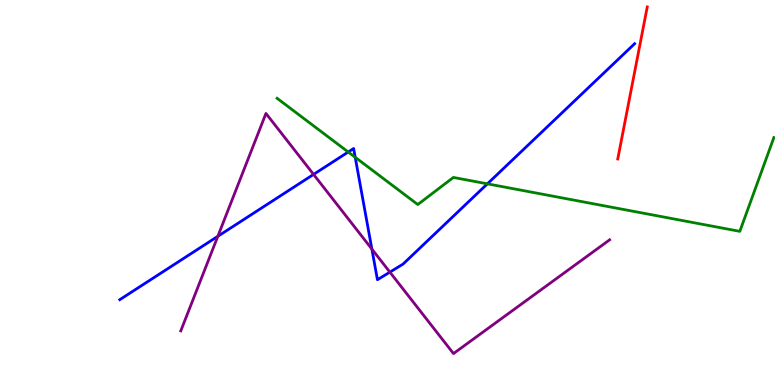[{'lines': ['blue', 'red'], 'intersections': []}, {'lines': ['green', 'red'], 'intersections': []}, {'lines': ['purple', 'red'], 'intersections': []}, {'lines': ['blue', 'green'], 'intersections': [{'x': 4.49, 'y': 6.05}, {'x': 4.58, 'y': 5.91}, {'x': 6.29, 'y': 5.23}]}, {'lines': ['blue', 'purple'], 'intersections': [{'x': 2.81, 'y': 3.86}, {'x': 4.05, 'y': 5.47}, {'x': 4.8, 'y': 3.53}, {'x': 5.03, 'y': 2.93}]}, {'lines': ['green', 'purple'], 'intersections': []}]